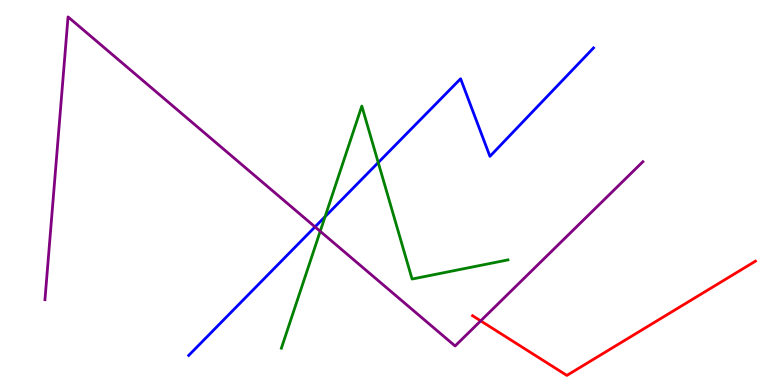[{'lines': ['blue', 'red'], 'intersections': []}, {'lines': ['green', 'red'], 'intersections': []}, {'lines': ['purple', 'red'], 'intersections': [{'x': 6.2, 'y': 1.67}]}, {'lines': ['blue', 'green'], 'intersections': [{'x': 4.19, 'y': 4.37}, {'x': 4.88, 'y': 5.78}]}, {'lines': ['blue', 'purple'], 'intersections': [{'x': 4.06, 'y': 4.11}]}, {'lines': ['green', 'purple'], 'intersections': [{'x': 4.13, 'y': 3.99}]}]